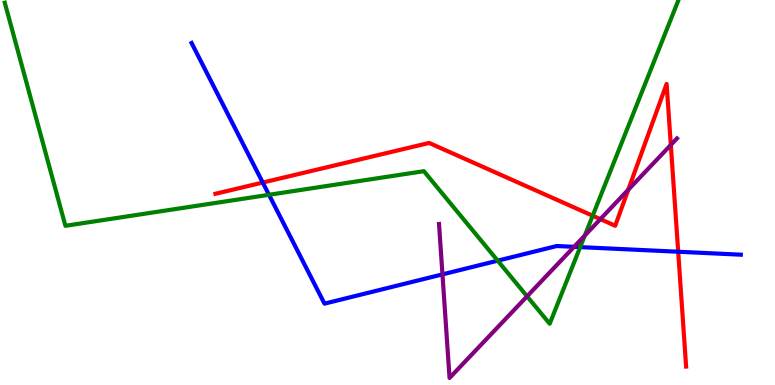[{'lines': ['blue', 'red'], 'intersections': [{'x': 3.39, 'y': 5.26}, {'x': 8.75, 'y': 3.46}]}, {'lines': ['green', 'red'], 'intersections': [{'x': 7.65, 'y': 4.4}]}, {'lines': ['purple', 'red'], 'intersections': [{'x': 7.75, 'y': 4.31}, {'x': 8.11, 'y': 5.07}, {'x': 8.66, 'y': 6.24}]}, {'lines': ['blue', 'green'], 'intersections': [{'x': 3.47, 'y': 4.94}, {'x': 6.42, 'y': 3.23}, {'x': 7.49, 'y': 3.58}]}, {'lines': ['blue', 'purple'], 'intersections': [{'x': 5.71, 'y': 2.87}, {'x': 7.41, 'y': 3.59}]}, {'lines': ['green', 'purple'], 'intersections': [{'x': 6.8, 'y': 2.3}, {'x': 7.55, 'y': 3.88}]}]